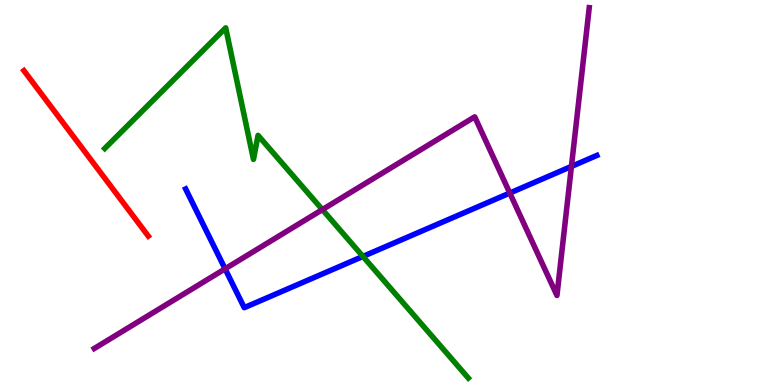[{'lines': ['blue', 'red'], 'intersections': []}, {'lines': ['green', 'red'], 'intersections': []}, {'lines': ['purple', 'red'], 'intersections': []}, {'lines': ['blue', 'green'], 'intersections': [{'x': 4.68, 'y': 3.34}]}, {'lines': ['blue', 'purple'], 'intersections': [{'x': 2.9, 'y': 3.02}, {'x': 6.58, 'y': 4.99}, {'x': 7.37, 'y': 5.68}]}, {'lines': ['green', 'purple'], 'intersections': [{'x': 4.16, 'y': 4.56}]}]